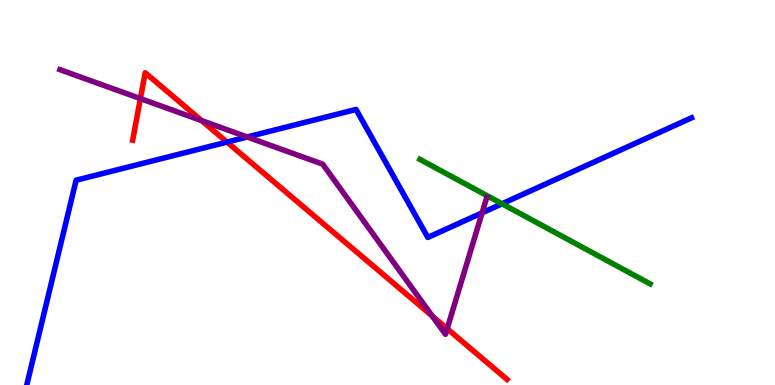[{'lines': ['blue', 'red'], 'intersections': [{'x': 2.93, 'y': 6.31}]}, {'lines': ['green', 'red'], 'intersections': []}, {'lines': ['purple', 'red'], 'intersections': [{'x': 1.81, 'y': 7.44}, {'x': 2.6, 'y': 6.87}, {'x': 5.58, 'y': 1.79}, {'x': 5.77, 'y': 1.46}]}, {'lines': ['blue', 'green'], 'intersections': [{'x': 6.48, 'y': 4.71}]}, {'lines': ['blue', 'purple'], 'intersections': [{'x': 3.19, 'y': 6.44}, {'x': 6.22, 'y': 4.47}]}, {'lines': ['green', 'purple'], 'intersections': []}]